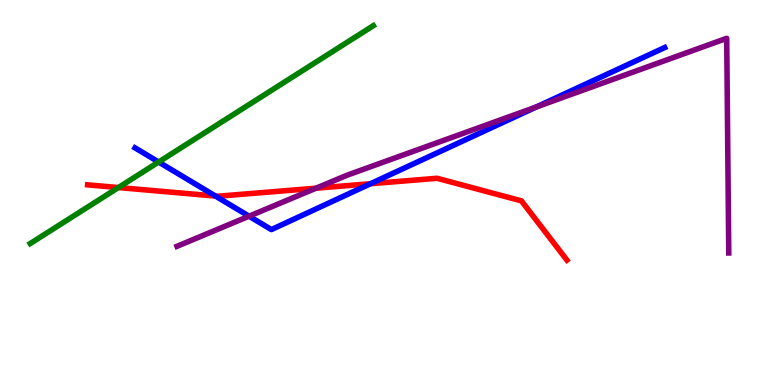[{'lines': ['blue', 'red'], 'intersections': [{'x': 2.78, 'y': 4.91}, {'x': 4.78, 'y': 5.23}]}, {'lines': ['green', 'red'], 'intersections': [{'x': 1.53, 'y': 5.13}]}, {'lines': ['purple', 'red'], 'intersections': [{'x': 4.08, 'y': 5.11}]}, {'lines': ['blue', 'green'], 'intersections': [{'x': 2.05, 'y': 5.79}]}, {'lines': ['blue', 'purple'], 'intersections': [{'x': 3.21, 'y': 4.38}, {'x': 6.92, 'y': 7.22}]}, {'lines': ['green', 'purple'], 'intersections': []}]